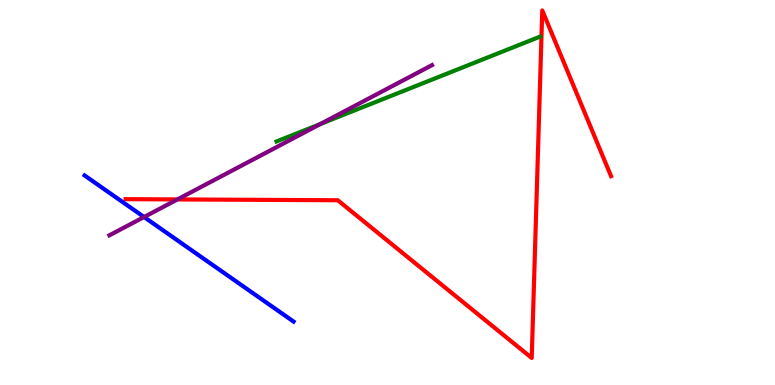[{'lines': ['blue', 'red'], 'intersections': []}, {'lines': ['green', 'red'], 'intersections': []}, {'lines': ['purple', 'red'], 'intersections': [{'x': 2.29, 'y': 4.82}]}, {'lines': ['blue', 'green'], 'intersections': []}, {'lines': ['blue', 'purple'], 'intersections': [{'x': 1.86, 'y': 4.36}]}, {'lines': ['green', 'purple'], 'intersections': [{'x': 4.13, 'y': 6.78}]}]